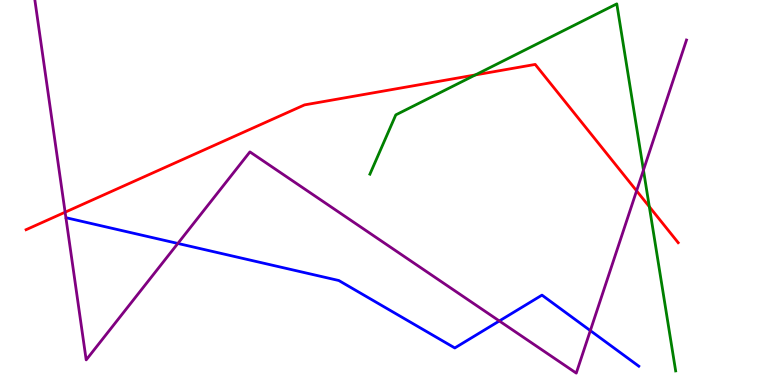[{'lines': ['blue', 'red'], 'intersections': []}, {'lines': ['green', 'red'], 'intersections': [{'x': 6.13, 'y': 8.05}, {'x': 8.38, 'y': 4.63}]}, {'lines': ['purple', 'red'], 'intersections': [{'x': 0.84, 'y': 4.49}, {'x': 8.21, 'y': 5.04}]}, {'lines': ['blue', 'green'], 'intersections': []}, {'lines': ['blue', 'purple'], 'intersections': [{'x': 2.29, 'y': 3.68}, {'x': 6.44, 'y': 1.66}, {'x': 7.62, 'y': 1.41}]}, {'lines': ['green', 'purple'], 'intersections': [{'x': 8.3, 'y': 5.58}]}]